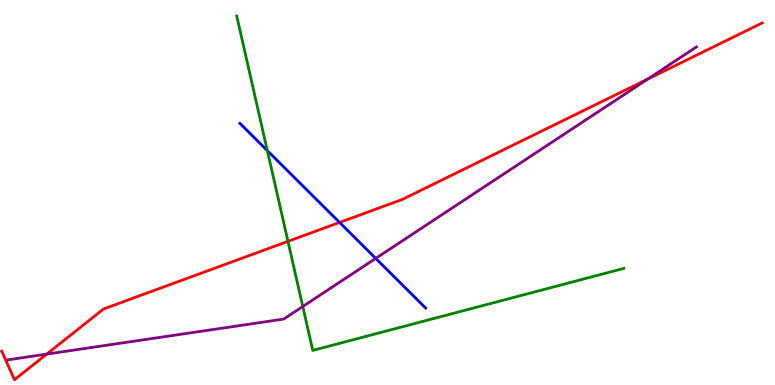[{'lines': ['blue', 'red'], 'intersections': [{'x': 4.38, 'y': 4.22}]}, {'lines': ['green', 'red'], 'intersections': [{'x': 3.72, 'y': 3.73}]}, {'lines': ['purple', 'red'], 'intersections': [{'x': 0.603, 'y': 0.803}, {'x': 8.36, 'y': 7.94}]}, {'lines': ['blue', 'green'], 'intersections': [{'x': 3.45, 'y': 6.09}]}, {'lines': ['blue', 'purple'], 'intersections': [{'x': 4.85, 'y': 3.29}]}, {'lines': ['green', 'purple'], 'intersections': [{'x': 3.91, 'y': 2.04}]}]